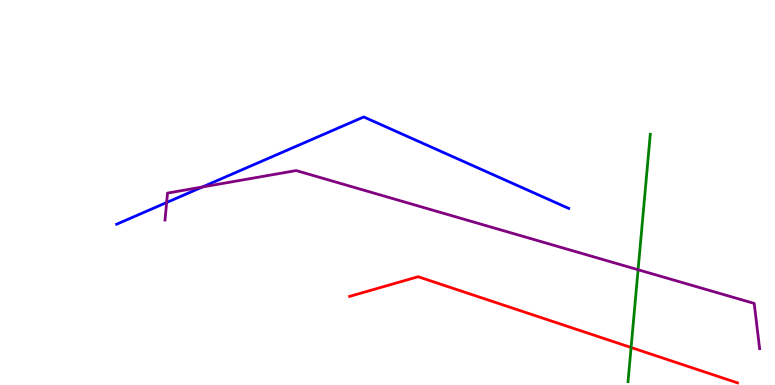[{'lines': ['blue', 'red'], 'intersections': []}, {'lines': ['green', 'red'], 'intersections': [{'x': 8.14, 'y': 0.974}]}, {'lines': ['purple', 'red'], 'intersections': []}, {'lines': ['blue', 'green'], 'intersections': []}, {'lines': ['blue', 'purple'], 'intersections': [{'x': 2.15, 'y': 4.74}, {'x': 2.61, 'y': 5.14}]}, {'lines': ['green', 'purple'], 'intersections': [{'x': 8.23, 'y': 2.99}]}]